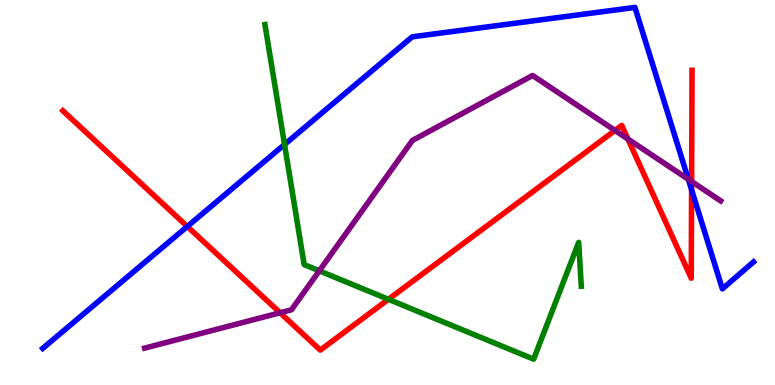[{'lines': ['blue', 'red'], 'intersections': [{'x': 2.42, 'y': 4.12}, {'x': 8.92, 'y': 5.07}]}, {'lines': ['green', 'red'], 'intersections': [{'x': 5.01, 'y': 2.23}]}, {'lines': ['purple', 'red'], 'intersections': [{'x': 3.61, 'y': 1.88}, {'x': 7.94, 'y': 6.61}, {'x': 8.1, 'y': 6.39}, {'x': 8.92, 'y': 5.29}]}, {'lines': ['blue', 'green'], 'intersections': [{'x': 3.67, 'y': 6.25}]}, {'lines': ['blue', 'purple'], 'intersections': [{'x': 8.88, 'y': 5.34}]}, {'lines': ['green', 'purple'], 'intersections': [{'x': 4.12, 'y': 2.97}]}]